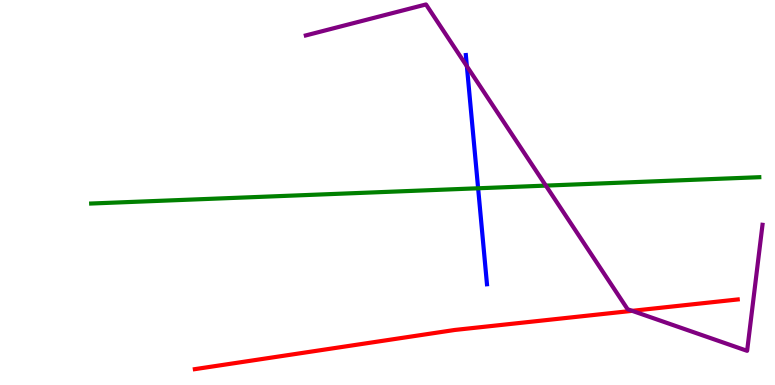[{'lines': ['blue', 'red'], 'intersections': []}, {'lines': ['green', 'red'], 'intersections': []}, {'lines': ['purple', 'red'], 'intersections': [{'x': 8.16, 'y': 1.93}]}, {'lines': ['blue', 'green'], 'intersections': [{'x': 6.17, 'y': 5.11}]}, {'lines': ['blue', 'purple'], 'intersections': [{'x': 6.02, 'y': 8.28}]}, {'lines': ['green', 'purple'], 'intersections': [{'x': 7.04, 'y': 5.18}]}]